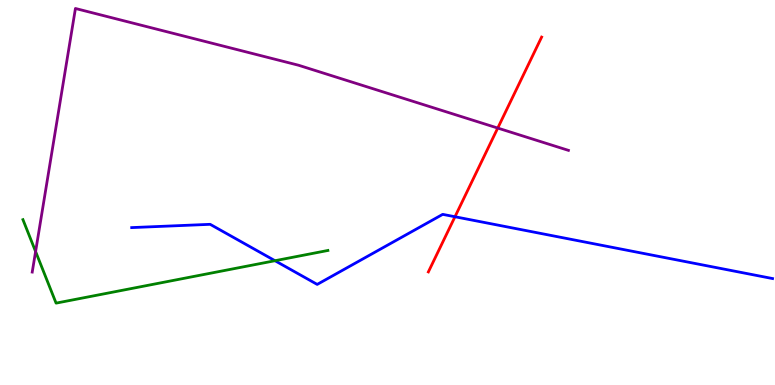[{'lines': ['blue', 'red'], 'intersections': [{'x': 5.87, 'y': 4.37}]}, {'lines': ['green', 'red'], 'intersections': []}, {'lines': ['purple', 'red'], 'intersections': [{'x': 6.42, 'y': 6.67}]}, {'lines': ['blue', 'green'], 'intersections': [{'x': 3.55, 'y': 3.23}]}, {'lines': ['blue', 'purple'], 'intersections': []}, {'lines': ['green', 'purple'], 'intersections': [{'x': 0.459, 'y': 3.47}]}]